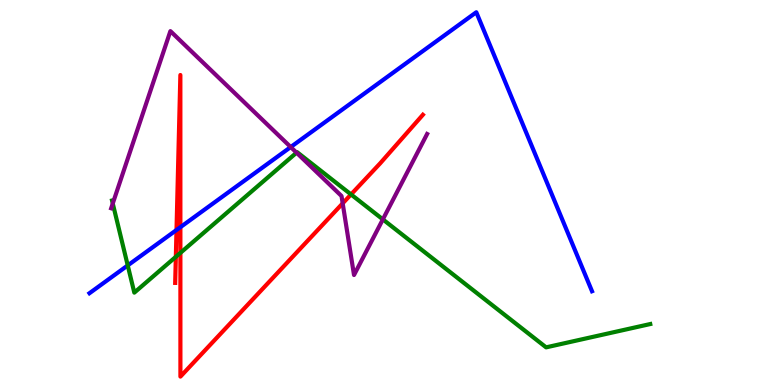[{'lines': ['blue', 'red'], 'intersections': [{'x': 2.28, 'y': 4.03}, {'x': 2.33, 'y': 4.1}]}, {'lines': ['green', 'red'], 'intersections': [{'x': 2.27, 'y': 3.33}, {'x': 2.33, 'y': 3.43}, {'x': 4.53, 'y': 4.95}]}, {'lines': ['purple', 'red'], 'intersections': [{'x': 4.42, 'y': 4.72}]}, {'lines': ['blue', 'green'], 'intersections': [{'x': 1.65, 'y': 3.11}]}, {'lines': ['blue', 'purple'], 'intersections': [{'x': 3.75, 'y': 6.18}]}, {'lines': ['green', 'purple'], 'intersections': [{'x': 1.46, 'y': 4.71}, {'x': 3.83, 'y': 6.03}, {'x': 4.94, 'y': 4.3}]}]